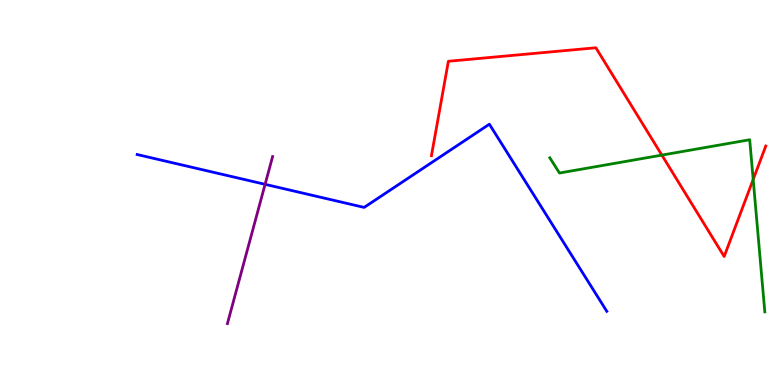[{'lines': ['blue', 'red'], 'intersections': []}, {'lines': ['green', 'red'], 'intersections': [{'x': 8.54, 'y': 5.97}, {'x': 9.72, 'y': 5.34}]}, {'lines': ['purple', 'red'], 'intersections': []}, {'lines': ['blue', 'green'], 'intersections': []}, {'lines': ['blue', 'purple'], 'intersections': [{'x': 3.42, 'y': 5.21}]}, {'lines': ['green', 'purple'], 'intersections': []}]